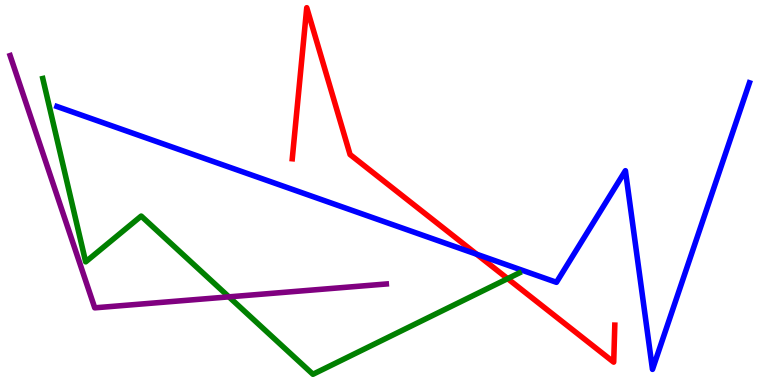[{'lines': ['blue', 'red'], 'intersections': [{'x': 6.15, 'y': 3.4}]}, {'lines': ['green', 'red'], 'intersections': [{'x': 6.55, 'y': 2.76}]}, {'lines': ['purple', 'red'], 'intersections': []}, {'lines': ['blue', 'green'], 'intersections': []}, {'lines': ['blue', 'purple'], 'intersections': []}, {'lines': ['green', 'purple'], 'intersections': [{'x': 2.95, 'y': 2.29}]}]